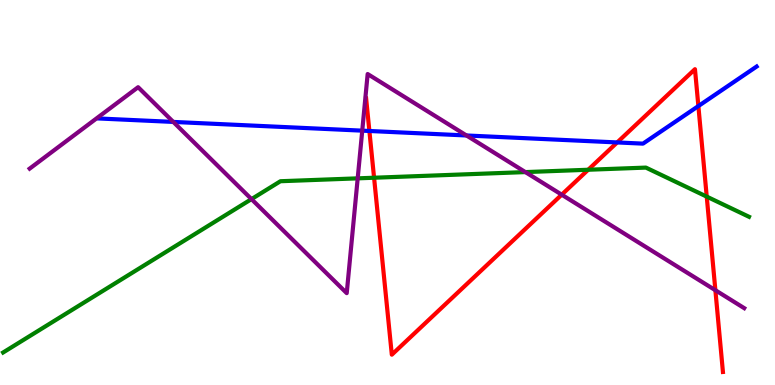[{'lines': ['blue', 'red'], 'intersections': [{'x': 4.77, 'y': 6.6}, {'x': 7.96, 'y': 6.3}, {'x': 9.01, 'y': 7.25}]}, {'lines': ['green', 'red'], 'intersections': [{'x': 4.83, 'y': 5.38}, {'x': 7.59, 'y': 5.59}, {'x': 9.12, 'y': 4.89}]}, {'lines': ['purple', 'red'], 'intersections': [{'x': 7.25, 'y': 4.94}, {'x': 9.23, 'y': 2.46}]}, {'lines': ['blue', 'green'], 'intersections': []}, {'lines': ['blue', 'purple'], 'intersections': [{'x': 2.24, 'y': 6.83}, {'x': 4.67, 'y': 6.61}, {'x': 6.02, 'y': 6.48}]}, {'lines': ['green', 'purple'], 'intersections': [{'x': 3.24, 'y': 4.83}, {'x': 4.62, 'y': 5.37}, {'x': 6.78, 'y': 5.53}]}]